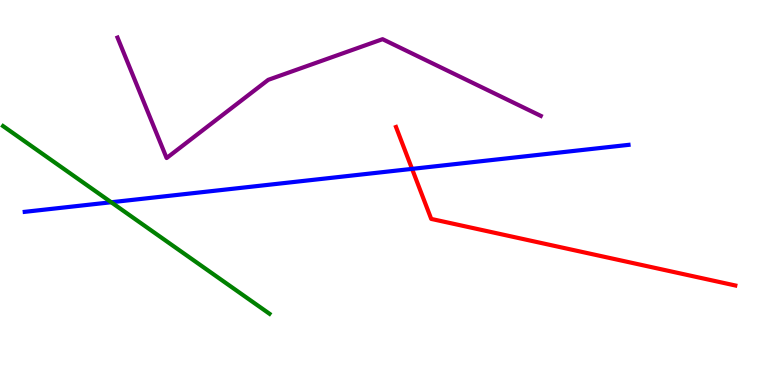[{'lines': ['blue', 'red'], 'intersections': [{'x': 5.32, 'y': 5.61}]}, {'lines': ['green', 'red'], 'intersections': []}, {'lines': ['purple', 'red'], 'intersections': []}, {'lines': ['blue', 'green'], 'intersections': [{'x': 1.43, 'y': 4.75}]}, {'lines': ['blue', 'purple'], 'intersections': []}, {'lines': ['green', 'purple'], 'intersections': []}]